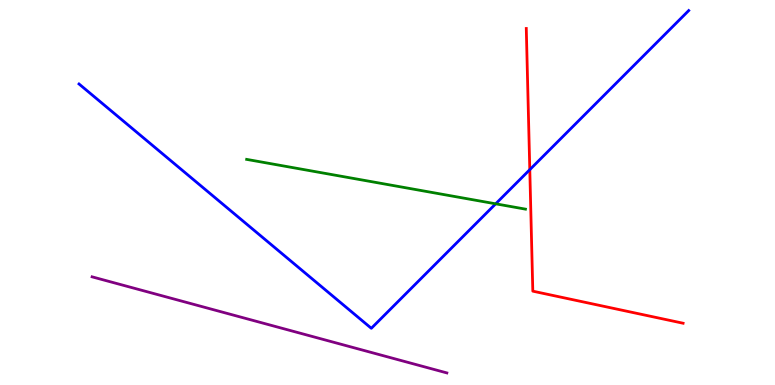[{'lines': ['blue', 'red'], 'intersections': [{'x': 6.84, 'y': 5.59}]}, {'lines': ['green', 'red'], 'intersections': []}, {'lines': ['purple', 'red'], 'intersections': []}, {'lines': ['blue', 'green'], 'intersections': [{'x': 6.4, 'y': 4.71}]}, {'lines': ['blue', 'purple'], 'intersections': []}, {'lines': ['green', 'purple'], 'intersections': []}]